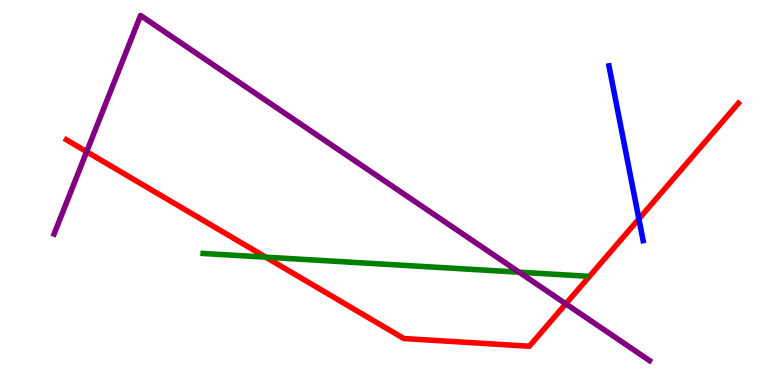[{'lines': ['blue', 'red'], 'intersections': [{'x': 8.24, 'y': 4.31}]}, {'lines': ['green', 'red'], 'intersections': [{'x': 3.43, 'y': 3.32}]}, {'lines': ['purple', 'red'], 'intersections': [{'x': 1.12, 'y': 6.06}, {'x': 7.3, 'y': 2.11}]}, {'lines': ['blue', 'green'], 'intersections': []}, {'lines': ['blue', 'purple'], 'intersections': []}, {'lines': ['green', 'purple'], 'intersections': [{'x': 6.7, 'y': 2.93}]}]